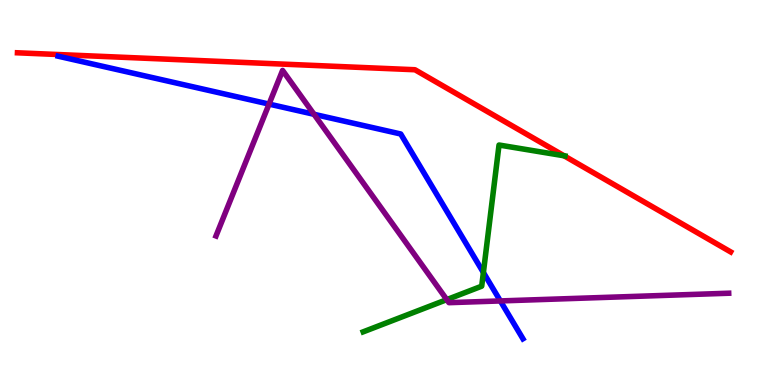[{'lines': ['blue', 'red'], 'intersections': []}, {'lines': ['green', 'red'], 'intersections': [{'x': 7.28, 'y': 5.95}]}, {'lines': ['purple', 'red'], 'intersections': []}, {'lines': ['blue', 'green'], 'intersections': [{'x': 6.24, 'y': 2.92}]}, {'lines': ['blue', 'purple'], 'intersections': [{'x': 3.47, 'y': 7.3}, {'x': 4.05, 'y': 7.03}, {'x': 6.46, 'y': 2.18}]}, {'lines': ['green', 'purple'], 'intersections': [{'x': 5.77, 'y': 2.22}]}]